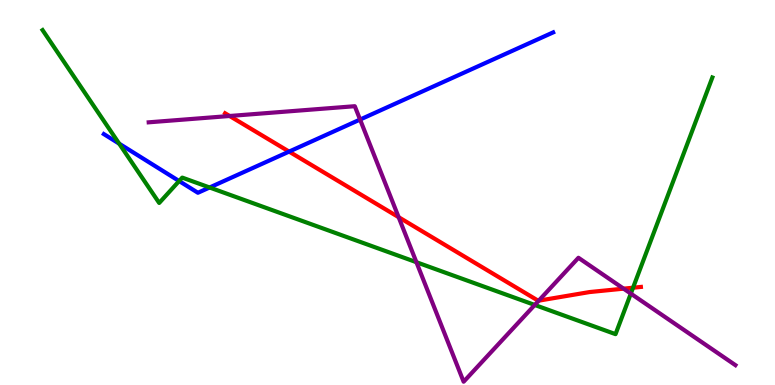[{'lines': ['blue', 'red'], 'intersections': [{'x': 3.73, 'y': 6.06}]}, {'lines': ['green', 'red'], 'intersections': [{'x': 8.17, 'y': 2.53}]}, {'lines': ['purple', 'red'], 'intersections': [{'x': 2.96, 'y': 6.99}, {'x': 5.14, 'y': 4.36}, {'x': 6.95, 'y': 2.19}, {'x': 8.05, 'y': 2.5}]}, {'lines': ['blue', 'green'], 'intersections': [{'x': 1.54, 'y': 6.27}, {'x': 2.31, 'y': 5.3}, {'x': 2.7, 'y': 5.13}]}, {'lines': ['blue', 'purple'], 'intersections': [{'x': 4.65, 'y': 6.89}]}, {'lines': ['green', 'purple'], 'intersections': [{'x': 5.37, 'y': 3.19}, {'x': 6.9, 'y': 2.08}, {'x': 8.14, 'y': 2.37}]}]